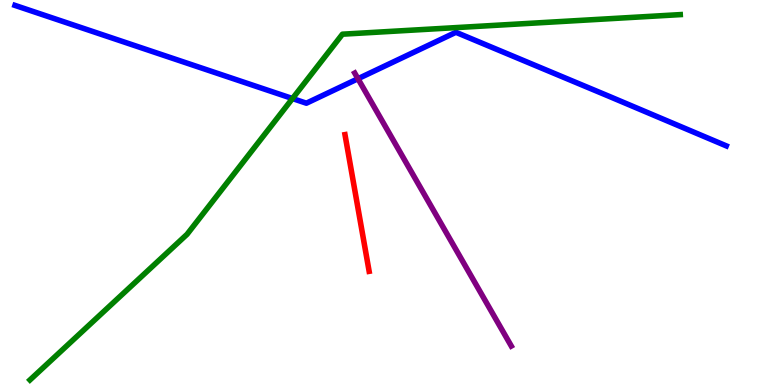[{'lines': ['blue', 'red'], 'intersections': []}, {'lines': ['green', 'red'], 'intersections': []}, {'lines': ['purple', 'red'], 'intersections': []}, {'lines': ['blue', 'green'], 'intersections': [{'x': 3.77, 'y': 7.44}]}, {'lines': ['blue', 'purple'], 'intersections': [{'x': 4.62, 'y': 7.96}]}, {'lines': ['green', 'purple'], 'intersections': []}]